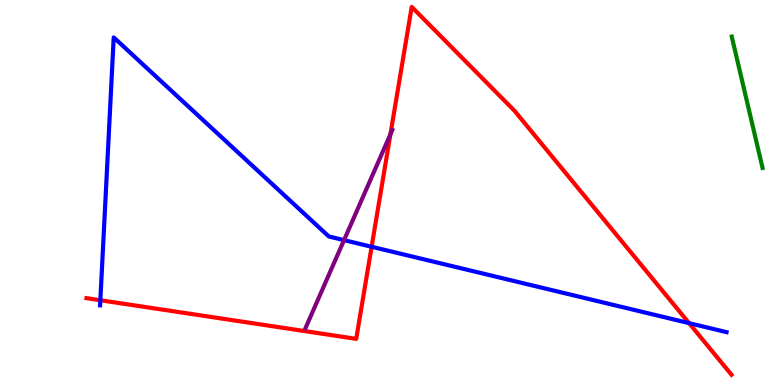[{'lines': ['blue', 'red'], 'intersections': [{'x': 1.29, 'y': 2.2}, {'x': 4.8, 'y': 3.59}, {'x': 8.89, 'y': 1.61}]}, {'lines': ['green', 'red'], 'intersections': []}, {'lines': ['purple', 'red'], 'intersections': [{'x': 5.04, 'y': 6.51}]}, {'lines': ['blue', 'green'], 'intersections': []}, {'lines': ['blue', 'purple'], 'intersections': [{'x': 4.44, 'y': 3.76}]}, {'lines': ['green', 'purple'], 'intersections': []}]